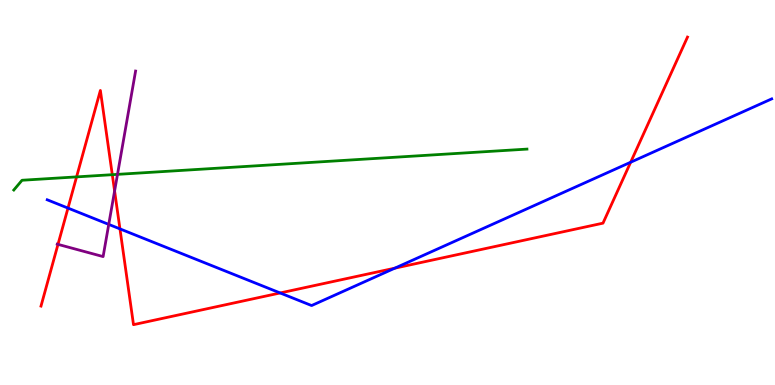[{'lines': ['blue', 'red'], 'intersections': [{'x': 0.877, 'y': 4.6}, {'x': 1.55, 'y': 4.06}, {'x': 3.61, 'y': 2.39}, {'x': 5.09, 'y': 3.03}, {'x': 8.14, 'y': 5.79}]}, {'lines': ['green', 'red'], 'intersections': [{'x': 0.988, 'y': 5.41}, {'x': 1.45, 'y': 5.46}]}, {'lines': ['purple', 'red'], 'intersections': [{'x': 0.748, 'y': 3.65}, {'x': 1.48, 'y': 5.04}]}, {'lines': ['blue', 'green'], 'intersections': []}, {'lines': ['blue', 'purple'], 'intersections': [{'x': 1.4, 'y': 4.17}]}, {'lines': ['green', 'purple'], 'intersections': [{'x': 1.52, 'y': 5.47}]}]